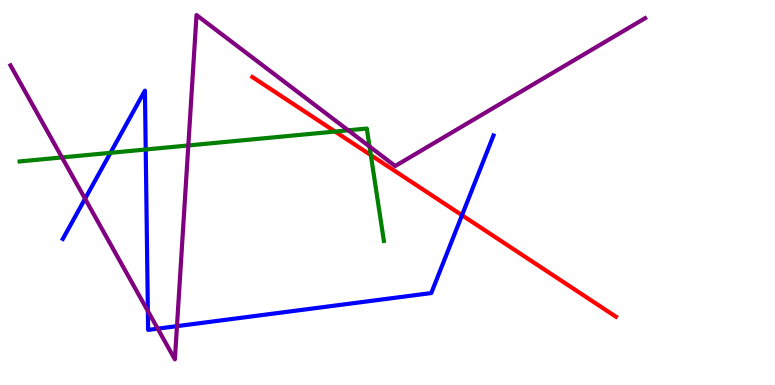[{'lines': ['blue', 'red'], 'intersections': [{'x': 5.96, 'y': 4.41}]}, {'lines': ['green', 'red'], 'intersections': [{'x': 4.32, 'y': 6.58}, {'x': 4.78, 'y': 5.97}]}, {'lines': ['purple', 'red'], 'intersections': []}, {'lines': ['blue', 'green'], 'intersections': [{'x': 1.43, 'y': 6.03}, {'x': 1.88, 'y': 6.12}]}, {'lines': ['blue', 'purple'], 'intersections': [{'x': 1.1, 'y': 4.84}, {'x': 1.91, 'y': 1.92}, {'x': 2.04, 'y': 1.46}, {'x': 2.28, 'y': 1.53}]}, {'lines': ['green', 'purple'], 'intersections': [{'x': 0.8, 'y': 5.91}, {'x': 2.43, 'y': 6.22}, {'x': 4.49, 'y': 6.62}, {'x': 4.77, 'y': 6.19}]}]